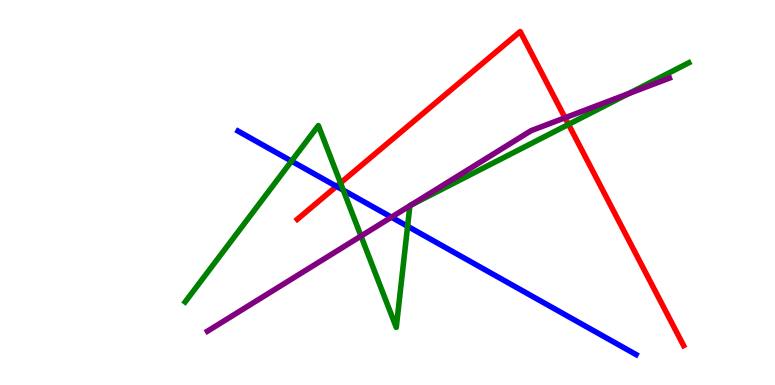[{'lines': ['blue', 'red'], 'intersections': [{'x': 4.34, 'y': 5.16}]}, {'lines': ['green', 'red'], 'intersections': [{'x': 4.39, 'y': 5.25}, {'x': 7.34, 'y': 6.77}]}, {'lines': ['purple', 'red'], 'intersections': [{'x': 7.29, 'y': 6.94}]}, {'lines': ['blue', 'green'], 'intersections': [{'x': 3.76, 'y': 5.82}, {'x': 4.43, 'y': 5.06}, {'x': 5.26, 'y': 4.12}]}, {'lines': ['blue', 'purple'], 'intersections': [{'x': 5.05, 'y': 4.36}]}, {'lines': ['green', 'purple'], 'intersections': [{'x': 4.66, 'y': 3.87}, {'x': 5.29, 'y': 4.66}, {'x': 5.3, 'y': 4.67}, {'x': 8.11, 'y': 7.57}]}]